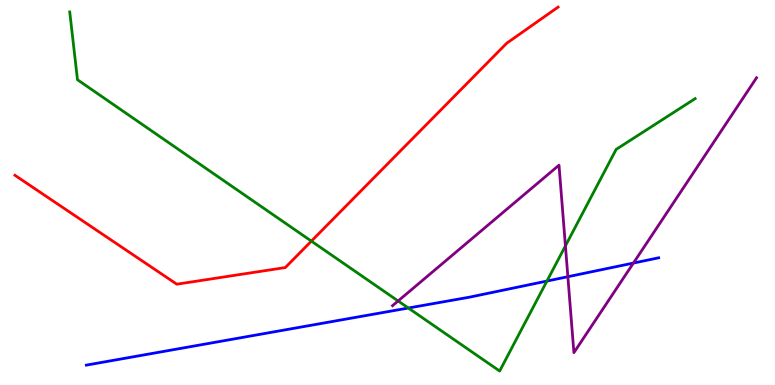[{'lines': ['blue', 'red'], 'intersections': []}, {'lines': ['green', 'red'], 'intersections': [{'x': 4.02, 'y': 3.74}]}, {'lines': ['purple', 'red'], 'intersections': []}, {'lines': ['blue', 'green'], 'intersections': [{'x': 5.27, 'y': 2.0}, {'x': 7.06, 'y': 2.7}]}, {'lines': ['blue', 'purple'], 'intersections': [{'x': 7.33, 'y': 2.81}, {'x': 8.17, 'y': 3.17}]}, {'lines': ['green', 'purple'], 'intersections': [{'x': 5.14, 'y': 2.18}, {'x': 7.3, 'y': 3.61}]}]